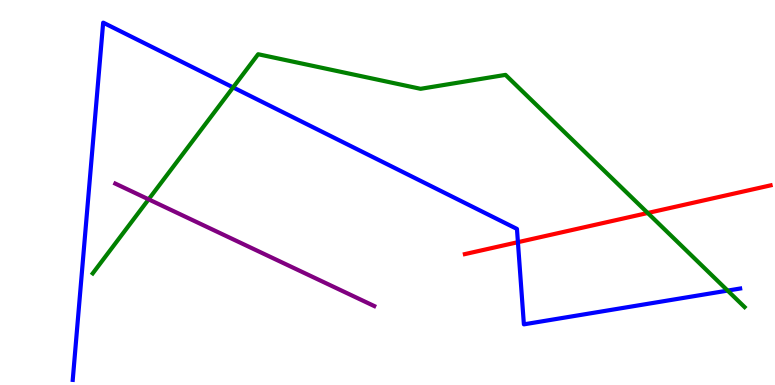[{'lines': ['blue', 'red'], 'intersections': [{'x': 6.68, 'y': 3.71}]}, {'lines': ['green', 'red'], 'intersections': [{'x': 8.36, 'y': 4.47}]}, {'lines': ['purple', 'red'], 'intersections': []}, {'lines': ['blue', 'green'], 'intersections': [{'x': 3.01, 'y': 7.73}, {'x': 9.39, 'y': 2.45}]}, {'lines': ['blue', 'purple'], 'intersections': []}, {'lines': ['green', 'purple'], 'intersections': [{'x': 1.92, 'y': 4.82}]}]